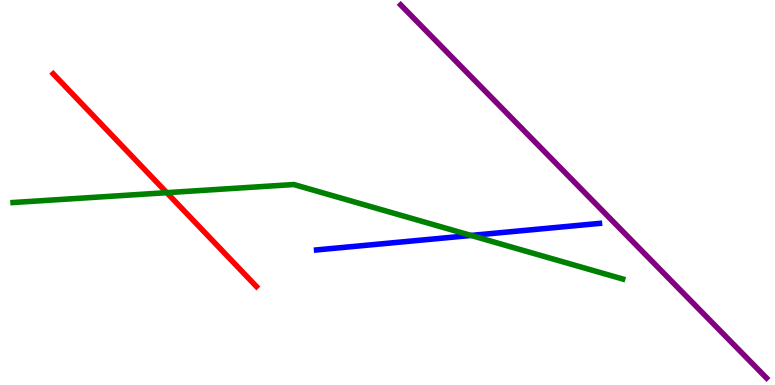[{'lines': ['blue', 'red'], 'intersections': []}, {'lines': ['green', 'red'], 'intersections': [{'x': 2.15, 'y': 5.0}]}, {'lines': ['purple', 'red'], 'intersections': []}, {'lines': ['blue', 'green'], 'intersections': [{'x': 6.08, 'y': 3.88}]}, {'lines': ['blue', 'purple'], 'intersections': []}, {'lines': ['green', 'purple'], 'intersections': []}]